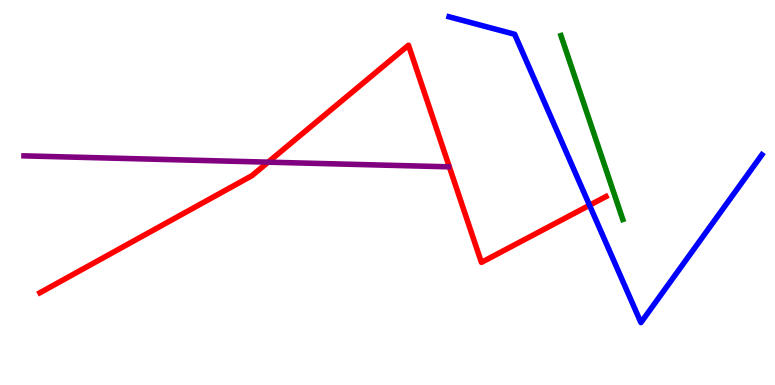[{'lines': ['blue', 'red'], 'intersections': [{'x': 7.61, 'y': 4.67}]}, {'lines': ['green', 'red'], 'intersections': []}, {'lines': ['purple', 'red'], 'intersections': [{'x': 3.46, 'y': 5.79}]}, {'lines': ['blue', 'green'], 'intersections': []}, {'lines': ['blue', 'purple'], 'intersections': []}, {'lines': ['green', 'purple'], 'intersections': []}]